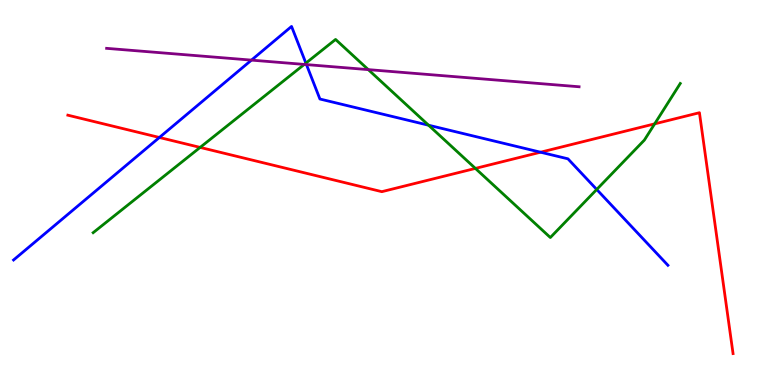[{'lines': ['blue', 'red'], 'intersections': [{'x': 2.06, 'y': 6.43}, {'x': 6.97, 'y': 6.05}]}, {'lines': ['green', 'red'], 'intersections': [{'x': 2.58, 'y': 6.17}, {'x': 6.13, 'y': 5.63}, {'x': 8.45, 'y': 6.78}]}, {'lines': ['purple', 'red'], 'intersections': []}, {'lines': ['blue', 'green'], 'intersections': [{'x': 3.95, 'y': 8.36}, {'x': 5.53, 'y': 6.75}, {'x': 7.7, 'y': 5.08}]}, {'lines': ['blue', 'purple'], 'intersections': [{'x': 3.24, 'y': 8.44}, {'x': 3.95, 'y': 8.32}]}, {'lines': ['green', 'purple'], 'intersections': [{'x': 3.93, 'y': 8.33}, {'x': 4.75, 'y': 8.19}]}]